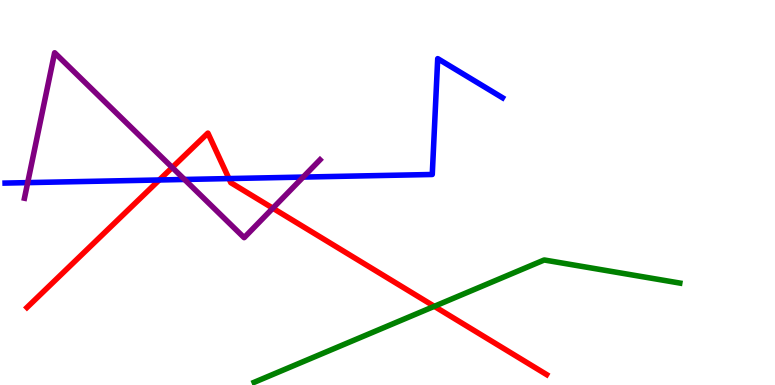[{'lines': ['blue', 'red'], 'intersections': [{'x': 2.06, 'y': 5.33}, {'x': 2.95, 'y': 5.36}]}, {'lines': ['green', 'red'], 'intersections': [{'x': 5.6, 'y': 2.04}]}, {'lines': ['purple', 'red'], 'intersections': [{'x': 2.22, 'y': 5.65}, {'x': 3.52, 'y': 4.59}]}, {'lines': ['blue', 'green'], 'intersections': []}, {'lines': ['blue', 'purple'], 'intersections': [{'x': 0.357, 'y': 5.26}, {'x': 2.38, 'y': 5.34}, {'x': 3.91, 'y': 5.4}]}, {'lines': ['green', 'purple'], 'intersections': []}]